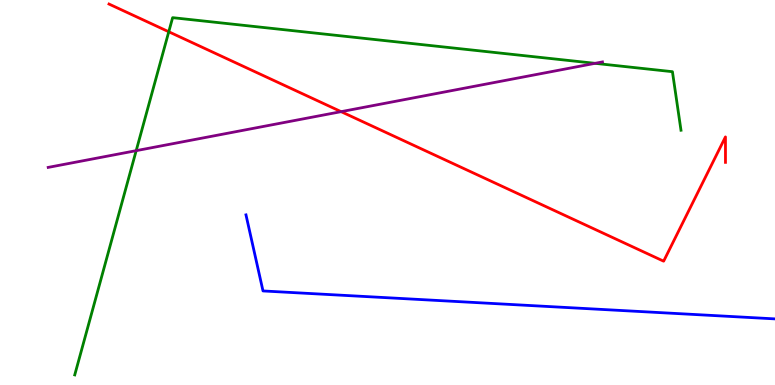[{'lines': ['blue', 'red'], 'intersections': []}, {'lines': ['green', 'red'], 'intersections': [{'x': 2.18, 'y': 9.18}]}, {'lines': ['purple', 'red'], 'intersections': [{'x': 4.4, 'y': 7.1}]}, {'lines': ['blue', 'green'], 'intersections': []}, {'lines': ['blue', 'purple'], 'intersections': []}, {'lines': ['green', 'purple'], 'intersections': [{'x': 1.76, 'y': 6.09}, {'x': 7.68, 'y': 8.36}]}]